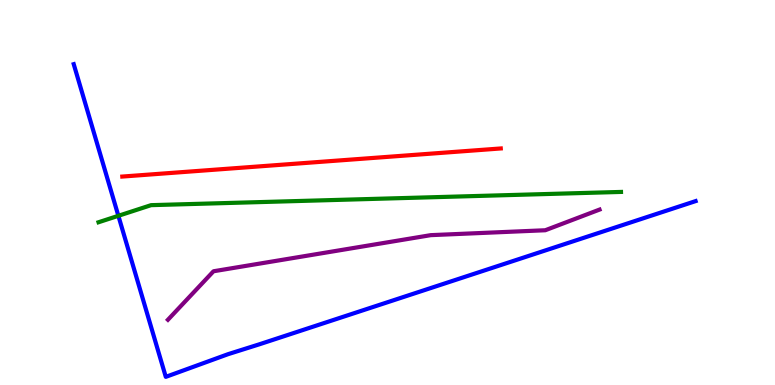[{'lines': ['blue', 'red'], 'intersections': []}, {'lines': ['green', 'red'], 'intersections': []}, {'lines': ['purple', 'red'], 'intersections': []}, {'lines': ['blue', 'green'], 'intersections': [{'x': 1.53, 'y': 4.39}]}, {'lines': ['blue', 'purple'], 'intersections': []}, {'lines': ['green', 'purple'], 'intersections': []}]